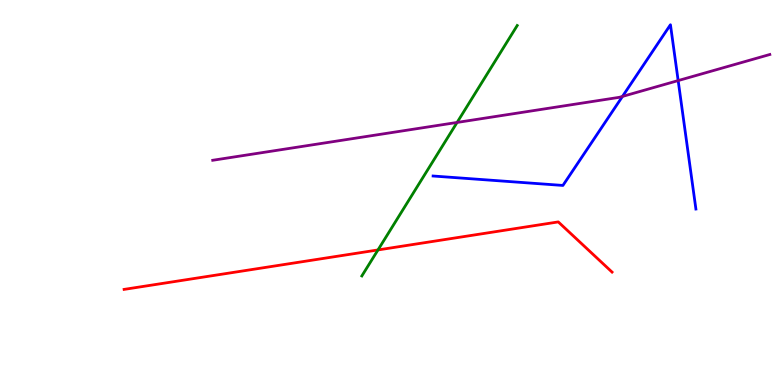[{'lines': ['blue', 'red'], 'intersections': []}, {'lines': ['green', 'red'], 'intersections': [{'x': 4.88, 'y': 3.51}]}, {'lines': ['purple', 'red'], 'intersections': []}, {'lines': ['blue', 'green'], 'intersections': []}, {'lines': ['blue', 'purple'], 'intersections': [{'x': 8.03, 'y': 7.5}, {'x': 8.75, 'y': 7.91}]}, {'lines': ['green', 'purple'], 'intersections': [{'x': 5.9, 'y': 6.82}]}]